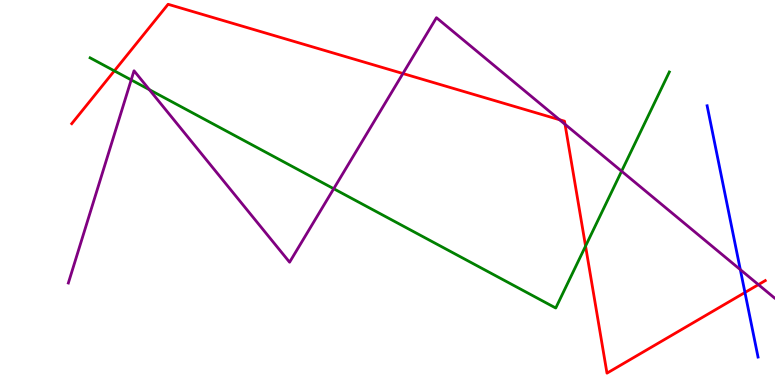[{'lines': ['blue', 'red'], 'intersections': [{'x': 9.61, 'y': 2.4}]}, {'lines': ['green', 'red'], 'intersections': [{'x': 1.48, 'y': 8.16}, {'x': 7.56, 'y': 3.61}]}, {'lines': ['purple', 'red'], 'intersections': [{'x': 5.2, 'y': 8.09}, {'x': 7.22, 'y': 6.89}, {'x': 7.29, 'y': 6.77}, {'x': 9.79, 'y': 2.61}]}, {'lines': ['blue', 'green'], 'intersections': []}, {'lines': ['blue', 'purple'], 'intersections': [{'x': 9.55, 'y': 3.0}]}, {'lines': ['green', 'purple'], 'intersections': [{'x': 1.69, 'y': 7.92}, {'x': 1.93, 'y': 7.67}, {'x': 4.31, 'y': 5.1}, {'x': 8.02, 'y': 5.55}]}]